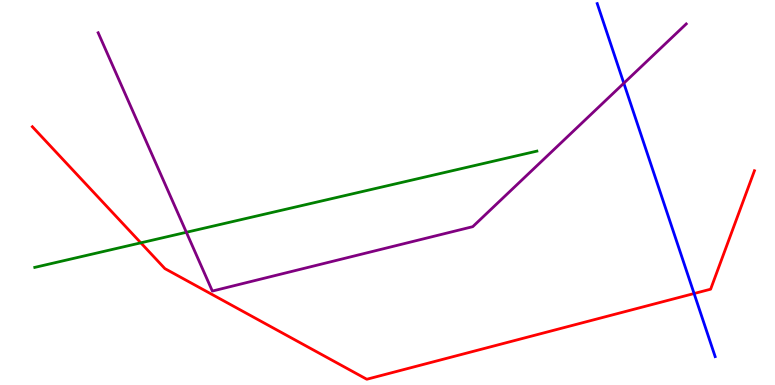[{'lines': ['blue', 'red'], 'intersections': [{'x': 8.96, 'y': 2.38}]}, {'lines': ['green', 'red'], 'intersections': [{'x': 1.82, 'y': 3.69}]}, {'lines': ['purple', 'red'], 'intersections': []}, {'lines': ['blue', 'green'], 'intersections': []}, {'lines': ['blue', 'purple'], 'intersections': [{'x': 8.05, 'y': 7.84}]}, {'lines': ['green', 'purple'], 'intersections': [{'x': 2.4, 'y': 3.97}]}]